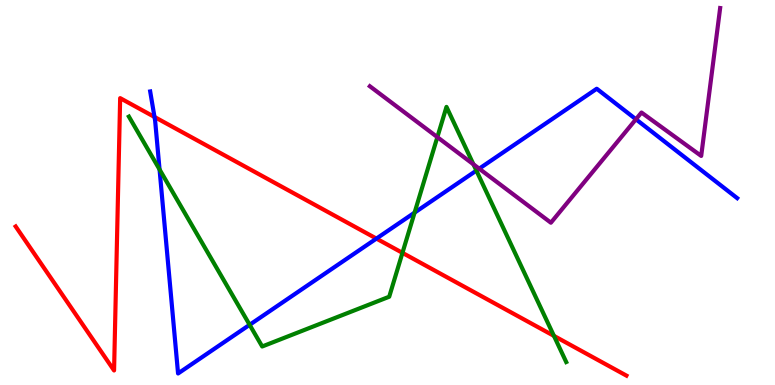[{'lines': ['blue', 'red'], 'intersections': [{'x': 1.99, 'y': 6.96}, {'x': 4.86, 'y': 3.8}]}, {'lines': ['green', 'red'], 'intersections': [{'x': 5.19, 'y': 3.43}, {'x': 7.15, 'y': 1.28}]}, {'lines': ['purple', 'red'], 'intersections': []}, {'lines': ['blue', 'green'], 'intersections': [{'x': 2.06, 'y': 5.6}, {'x': 3.22, 'y': 1.56}, {'x': 5.35, 'y': 4.48}, {'x': 6.15, 'y': 5.57}]}, {'lines': ['blue', 'purple'], 'intersections': [{'x': 6.18, 'y': 5.62}, {'x': 8.21, 'y': 6.9}]}, {'lines': ['green', 'purple'], 'intersections': [{'x': 5.64, 'y': 6.44}, {'x': 6.11, 'y': 5.73}]}]